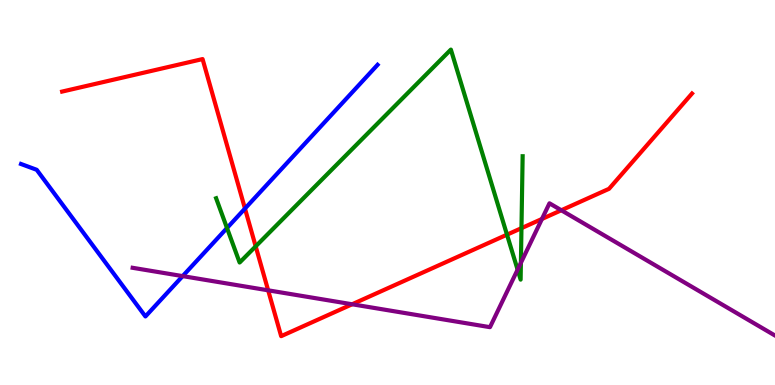[{'lines': ['blue', 'red'], 'intersections': [{'x': 3.16, 'y': 4.58}]}, {'lines': ['green', 'red'], 'intersections': [{'x': 3.3, 'y': 3.6}, {'x': 6.54, 'y': 3.9}, {'x': 6.73, 'y': 4.07}]}, {'lines': ['purple', 'red'], 'intersections': [{'x': 3.46, 'y': 2.46}, {'x': 4.54, 'y': 2.1}, {'x': 6.99, 'y': 4.31}, {'x': 7.24, 'y': 4.54}]}, {'lines': ['blue', 'green'], 'intersections': [{'x': 2.93, 'y': 4.08}]}, {'lines': ['blue', 'purple'], 'intersections': [{'x': 2.36, 'y': 2.83}]}, {'lines': ['green', 'purple'], 'intersections': [{'x': 6.68, 'y': 3.0}, {'x': 6.72, 'y': 3.17}]}]